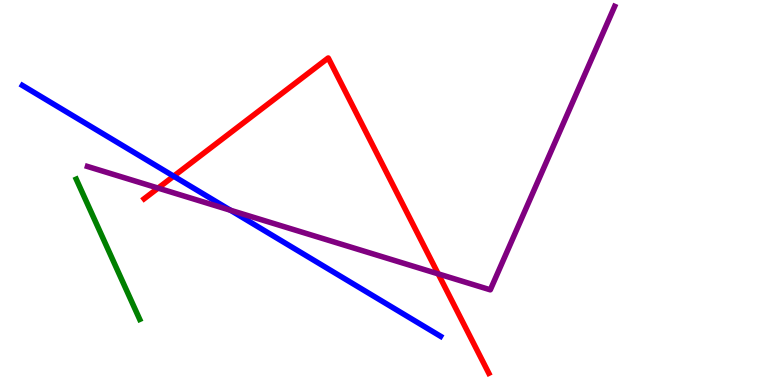[{'lines': ['blue', 'red'], 'intersections': [{'x': 2.24, 'y': 5.42}]}, {'lines': ['green', 'red'], 'intersections': []}, {'lines': ['purple', 'red'], 'intersections': [{'x': 2.04, 'y': 5.11}, {'x': 5.65, 'y': 2.89}]}, {'lines': ['blue', 'green'], 'intersections': []}, {'lines': ['blue', 'purple'], 'intersections': [{'x': 2.97, 'y': 4.54}]}, {'lines': ['green', 'purple'], 'intersections': []}]